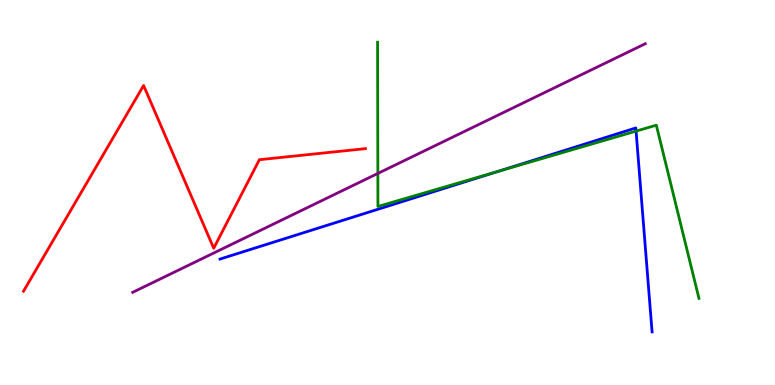[{'lines': ['blue', 'red'], 'intersections': []}, {'lines': ['green', 'red'], 'intersections': []}, {'lines': ['purple', 'red'], 'intersections': []}, {'lines': ['blue', 'green'], 'intersections': [{'x': 6.42, 'y': 5.54}, {'x': 8.21, 'y': 6.59}]}, {'lines': ['blue', 'purple'], 'intersections': []}, {'lines': ['green', 'purple'], 'intersections': [{'x': 4.88, 'y': 5.5}]}]